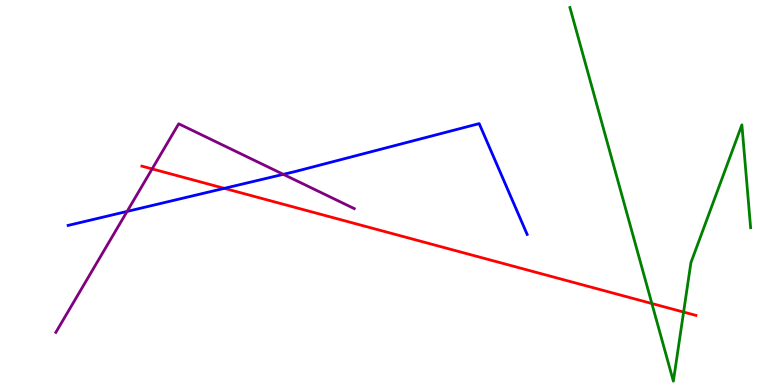[{'lines': ['blue', 'red'], 'intersections': [{'x': 2.89, 'y': 5.11}]}, {'lines': ['green', 'red'], 'intersections': [{'x': 8.41, 'y': 2.12}, {'x': 8.82, 'y': 1.89}]}, {'lines': ['purple', 'red'], 'intersections': [{'x': 1.96, 'y': 5.61}]}, {'lines': ['blue', 'green'], 'intersections': []}, {'lines': ['blue', 'purple'], 'intersections': [{'x': 1.64, 'y': 4.51}, {'x': 3.66, 'y': 5.47}]}, {'lines': ['green', 'purple'], 'intersections': []}]